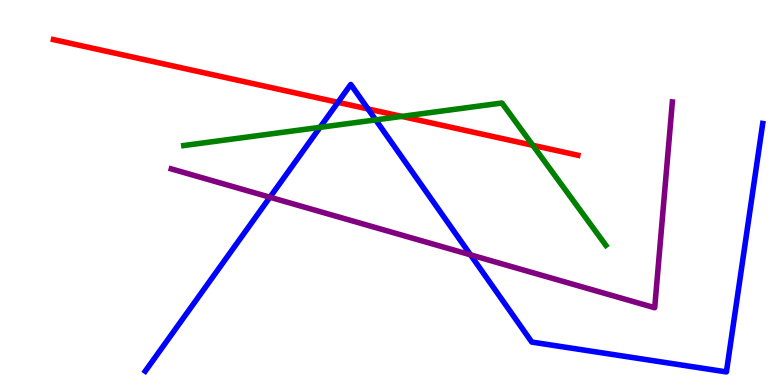[{'lines': ['blue', 'red'], 'intersections': [{'x': 4.36, 'y': 7.34}, {'x': 4.75, 'y': 7.17}]}, {'lines': ['green', 'red'], 'intersections': [{'x': 5.18, 'y': 6.98}, {'x': 6.87, 'y': 6.23}]}, {'lines': ['purple', 'red'], 'intersections': []}, {'lines': ['blue', 'green'], 'intersections': [{'x': 4.13, 'y': 6.69}, {'x': 4.85, 'y': 6.89}]}, {'lines': ['blue', 'purple'], 'intersections': [{'x': 3.48, 'y': 4.88}, {'x': 6.07, 'y': 3.38}]}, {'lines': ['green', 'purple'], 'intersections': []}]